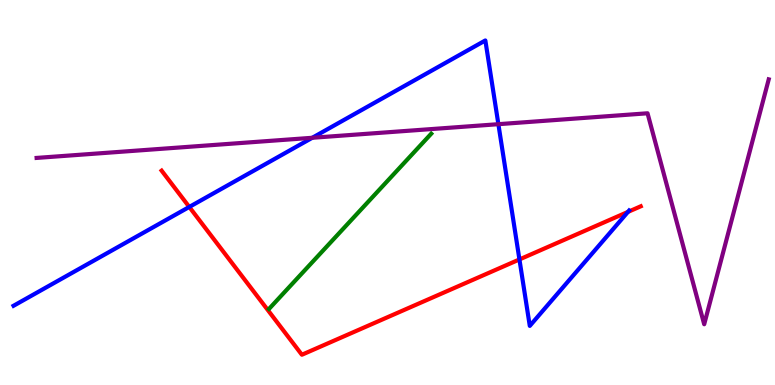[{'lines': ['blue', 'red'], 'intersections': [{'x': 2.44, 'y': 4.62}, {'x': 6.7, 'y': 3.26}, {'x': 8.1, 'y': 4.5}]}, {'lines': ['green', 'red'], 'intersections': []}, {'lines': ['purple', 'red'], 'intersections': []}, {'lines': ['blue', 'green'], 'intersections': []}, {'lines': ['blue', 'purple'], 'intersections': [{'x': 4.03, 'y': 6.42}, {'x': 6.43, 'y': 6.77}]}, {'lines': ['green', 'purple'], 'intersections': []}]